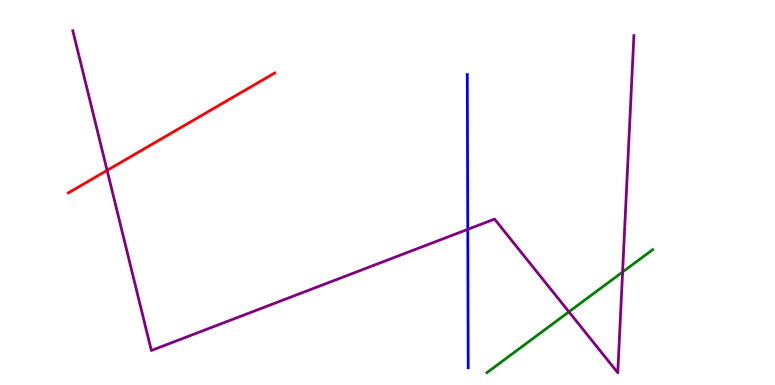[{'lines': ['blue', 'red'], 'intersections': []}, {'lines': ['green', 'red'], 'intersections': []}, {'lines': ['purple', 'red'], 'intersections': [{'x': 1.38, 'y': 5.57}]}, {'lines': ['blue', 'green'], 'intersections': []}, {'lines': ['blue', 'purple'], 'intersections': [{'x': 6.04, 'y': 4.04}]}, {'lines': ['green', 'purple'], 'intersections': [{'x': 7.34, 'y': 1.9}, {'x': 8.03, 'y': 2.94}]}]